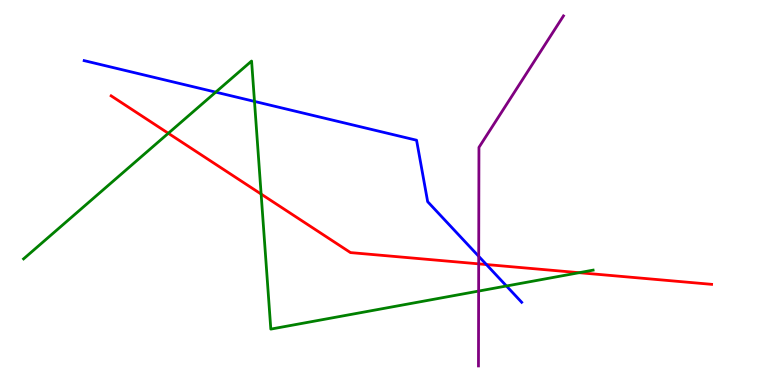[{'lines': ['blue', 'red'], 'intersections': [{'x': 6.28, 'y': 3.13}]}, {'lines': ['green', 'red'], 'intersections': [{'x': 2.17, 'y': 6.54}, {'x': 3.37, 'y': 4.96}, {'x': 7.47, 'y': 2.92}]}, {'lines': ['purple', 'red'], 'intersections': [{'x': 6.18, 'y': 3.15}]}, {'lines': ['blue', 'green'], 'intersections': [{'x': 2.78, 'y': 7.61}, {'x': 3.28, 'y': 7.37}, {'x': 6.53, 'y': 2.57}]}, {'lines': ['blue', 'purple'], 'intersections': [{'x': 6.18, 'y': 3.34}]}, {'lines': ['green', 'purple'], 'intersections': [{'x': 6.18, 'y': 2.44}]}]